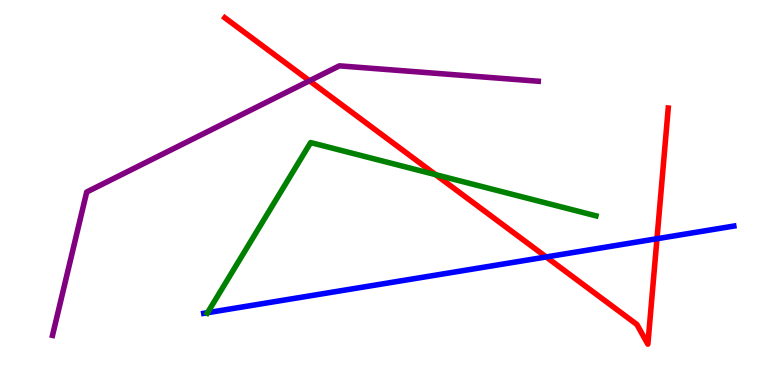[{'lines': ['blue', 'red'], 'intersections': [{'x': 7.05, 'y': 3.33}, {'x': 8.48, 'y': 3.8}]}, {'lines': ['green', 'red'], 'intersections': [{'x': 5.62, 'y': 5.46}]}, {'lines': ['purple', 'red'], 'intersections': [{'x': 3.99, 'y': 7.9}]}, {'lines': ['blue', 'green'], 'intersections': [{'x': 2.68, 'y': 1.88}]}, {'lines': ['blue', 'purple'], 'intersections': []}, {'lines': ['green', 'purple'], 'intersections': []}]